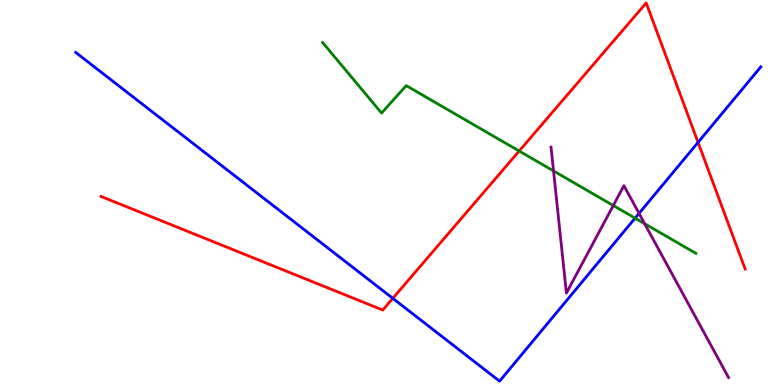[{'lines': ['blue', 'red'], 'intersections': [{'x': 5.07, 'y': 2.25}, {'x': 9.01, 'y': 6.3}]}, {'lines': ['green', 'red'], 'intersections': [{'x': 6.7, 'y': 6.08}]}, {'lines': ['purple', 'red'], 'intersections': []}, {'lines': ['blue', 'green'], 'intersections': [{'x': 8.19, 'y': 4.33}]}, {'lines': ['blue', 'purple'], 'intersections': [{'x': 8.25, 'y': 4.46}]}, {'lines': ['green', 'purple'], 'intersections': [{'x': 7.14, 'y': 5.56}, {'x': 7.91, 'y': 4.66}, {'x': 8.32, 'y': 4.19}]}]